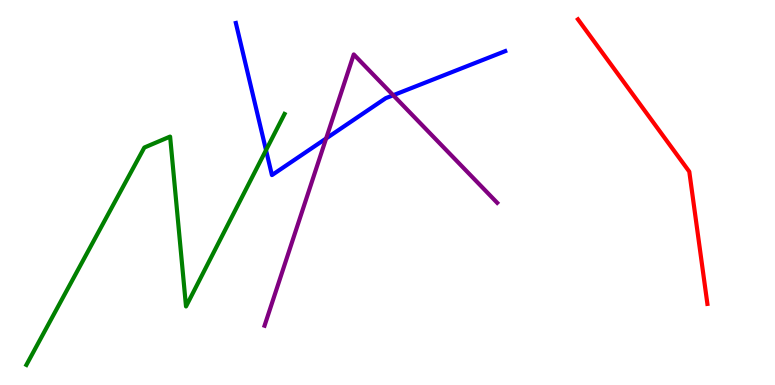[{'lines': ['blue', 'red'], 'intersections': []}, {'lines': ['green', 'red'], 'intersections': []}, {'lines': ['purple', 'red'], 'intersections': []}, {'lines': ['blue', 'green'], 'intersections': [{'x': 3.43, 'y': 6.1}]}, {'lines': ['blue', 'purple'], 'intersections': [{'x': 4.21, 'y': 6.4}, {'x': 5.07, 'y': 7.53}]}, {'lines': ['green', 'purple'], 'intersections': []}]